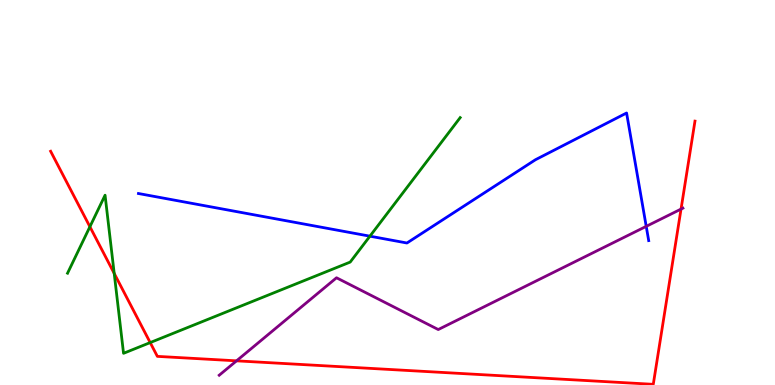[{'lines': ['blue', 'red'], 'intersections': []}, {'lines': ['green', 'red'], 'intersections': [{'x': 1.16, 'y': 4.11}, {'x': 1.47, 'y': 2.9}, {'x': 1.94, 'y': 1.1}]}, {'lines': ['purple', 'red'], 'intersections': [{'x': 3.05, 'y': 0.628}, {'x': 8.79, 'y': 4.57}]}, {'lines': ['blue', 'green'], 'intersections': [{'x': 4.77, 'y': 3.87}]}, {'lines': ['blue', 'purple'], 'intersections': [{'x': 8.34, 'y': 4.12}]}, {'lines': ['green', 'purple'], 'intersections': []}]